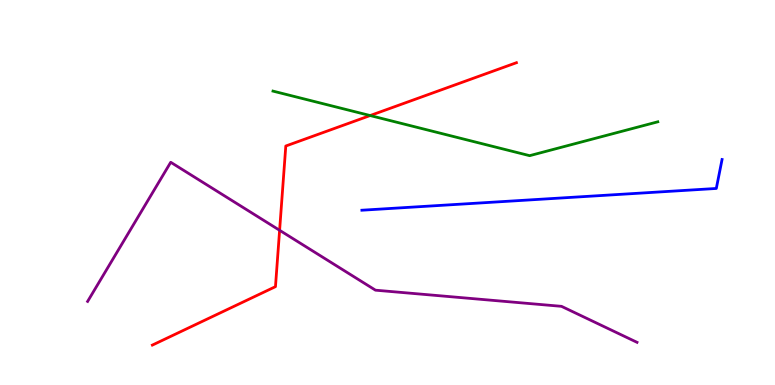[{'lines': ['blue', 'red'], 'intersections': []}, {'lines': ['green', 'red'], 'intersections': [{'x': 4.78, 'y': 7.0}]}, {'lines': ['purple', 'red'], 'intersections': [{'x': 3.61, 'y': 4.02}]}, {'lines': ['blue', 'green'], 'intersections': []}, {'lines': ['blue', 'purple'], 'intersections': []}, {'lines': ['green', 'purple'], 'intersections': []}]